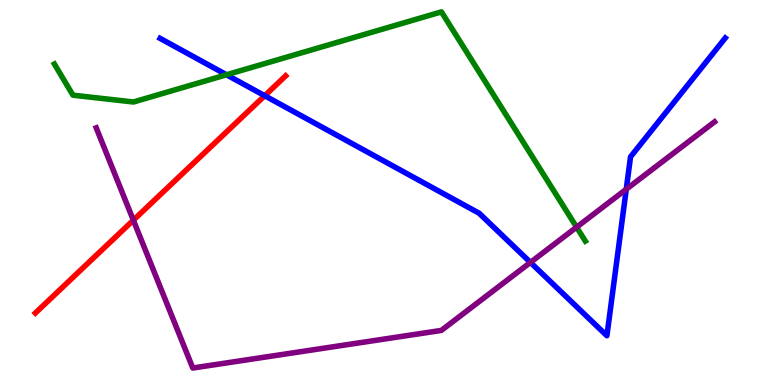[{'lines': ['blue', 'red'], 'intersections': [{'x': 3.42, 'y': 7.51}]}, {'lines': ['green', 'red'], 'intersections': []}, {'lines': ['purple', 'red'], 'intersections': [{'x': 1.72, 'y': 4.28}]}, {'lines': ['blue', 'green'], 'intersections': [{'x': 2.92, 'y': 8.06}]}, {'lines': ['blue', 'purple'], 'intersections': [{'x': 6.84, 'y': 3.18}, {'x': 8.08, 'y': 5.08}]}, {'lines': ['green', 'purple'], 'intersections': [{'x': 7.44, 'y': 4.1}]}]